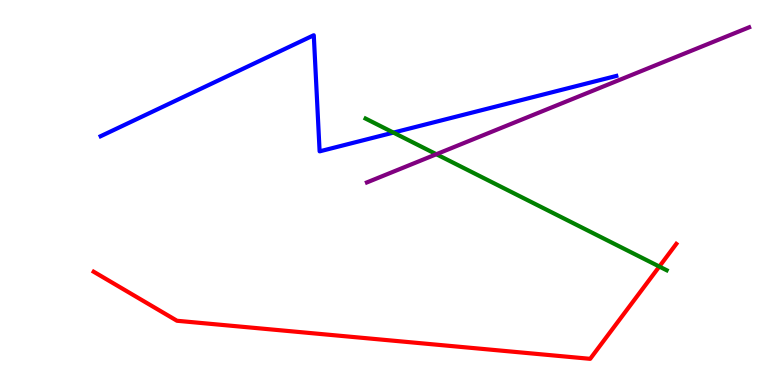[{'lines': ['blue', 'red'], 'intersections': []}, {'lines': ['green', 'red'], 'intersections': [{'x': 8.51, 'y': 3.08}]}, {'lines': ['purple', 'red'], 'intersections': []}, {'lines': ['blue', 'green'], 'intersections': [{'x': 5.08, 'y': 6.56}]}, {'lines': ['blue', 'purple'], 'intersections': []}, {'lines': ['green', 'purple'], 'intersections': [{'x': 5.63, 'y': 5.99}]}]